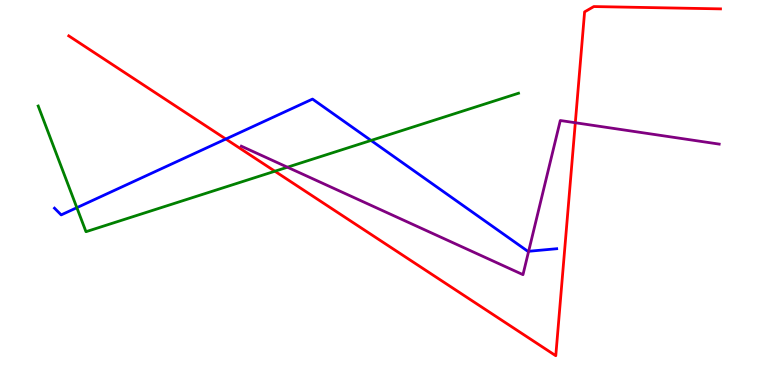[{'lines': ['blue', 'red'], 'intersections': [{'x': 2.91, 'y': 6.39}]}, {'lines': ['green', 'red'], 'intersections': [{'x': 3.55, 'y': 5.55}]}, {'lines': ['purple', 'red'], 'intersections': [{'x': 7.42, 'y': 6.81}]}, {'lines': ['blue', 'green'], 'intersections': [{'x': 0.992, 'y': 4.61}, {'x': 4.79, 'y': 6.35}]}, {'lines': ['blue', 'purple'], 'intersections': [{'x': 6.82, 'y': 3.47}]}, {'lines': ['green', 'purple'], 'intersections': [{'x': 3.71, 'y': 5.66}]}]